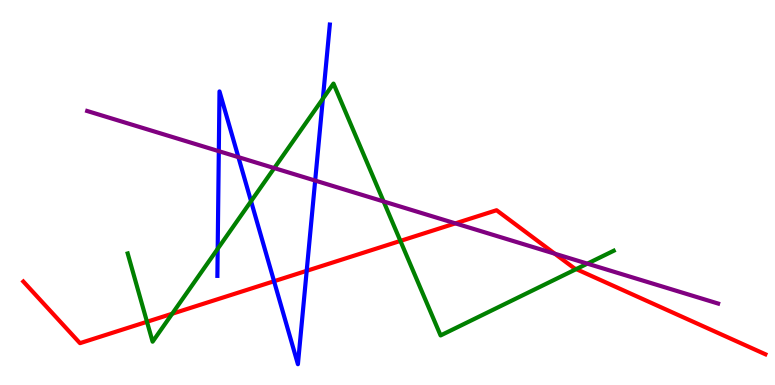[{'lines': ['blue', 'red'], 'intersections': [{'x': 3.54, 'y': 2.7}, {'x': 3.96, 'y': 2.97}]}, {'lines': ['green', 'red'], 'intersections': [{'x': 1.9, 'y': 1.64}, {'x': 2.22, 'y': 1.85}, {'x': 5.17, 'y': 3.74}, {'x': 7.44, 'y': 3.01}]}, {'lines': ['purple', 'red'], 'intersections': [{'x': 5.88, 'y': 4.2}, {'x': 7.16, 'y': 3.41}]}, {'lines': ['blue', 'green'], 'intersections': [{'x': 2.81, 'y': 3.54}, {'x': 3.24, 'y': 4.77}, {'x': 4.17, 'y': 7.44}]}, {'lines': ['blue', 'purple'], 'intersections': [{'x': 2.82, 'y': 6.07}, {'x': 3.08, 'y': 5.92}, {'x': 4.07, 'y': 5.31}]}, {'lines': ['green', 'purple'], 'intersections': [{'x': 3.54, 'y': 5.63}, {'x': 4.95, 'y': 4.77}, {'x': 7.58, 'y': 3.15}]}]